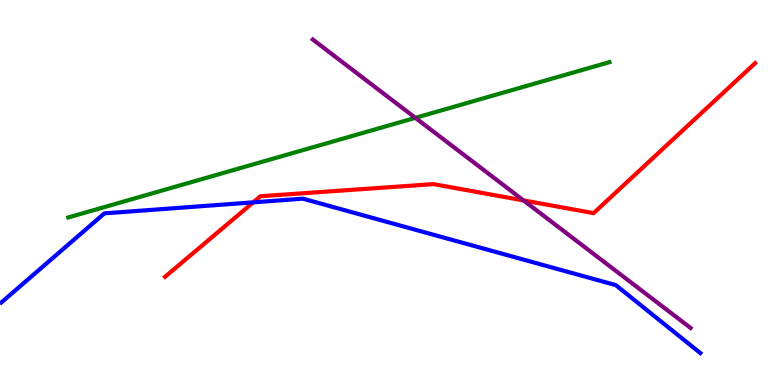[{'lines': ['blue', 'red'], 'intersections': [{'x': 3.27, 'y': 4.74}]}, {'lines': ['green', 'red'], 'intersections': []}, {'lines': ['purple', 'red'], 'intersections': [{'x': 6.76, 'y': 4.79}]}, {'lines': ['blue', 'green'], 'intersections': []}, {'lines': ['blue', 'purple'], 'intersections': []}, {'lines': ['green', 'purple'], 'intersections': [{'x': 5.36, 'y': 6.94}]}]